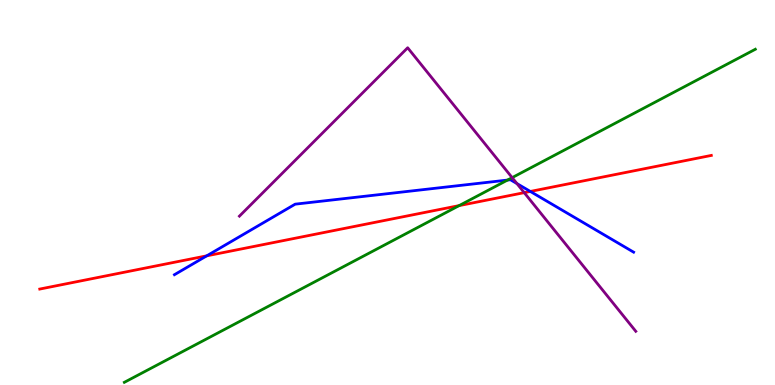[{'lines': ['blue', 'red'], 'intersections': [{'x': 2.67, 'y': 3.35}, {'x': 6.84, 'y': 5.03}]}, {'lines': ['green', 'red'], 'intersections': [{'x': 5.92, 'y': 4.66}]}, {'lines': ['purple', 'red'], 'intersections': [{'x': 6.76, 'y': 5.0}]}, {'lines': ['blue', 'green'], 'intersections': [{'x': 6.55, 'y': 5.32}]}, {'lines': ['blue', 'purple'], 'intersections': [{'x': 6.67, 'y': 5.23}]}, {'lines': ['green', 'purple'], 'intersections': [{'x': 6.61, 'y': 5.39}]}]